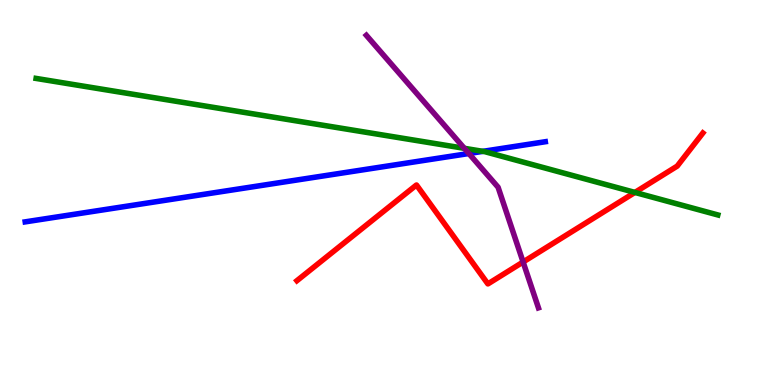[{'lines': ['blue', 'red'], 'intersections': []}, {'lines': ['green', 'red'], 'intersections': [{'x': 8.19, 'y': 5.0}]}, {'lines': ['purple', 'red'], 'intersections': [{'x': 6.75, 'y': 3.19}]}, {'lines': ['blue', 'green'], 'intersections': [{'x': 6.23, 'y': 6.07}]}, {'lines': ['blue', 'purple'], 'intersections': [{'x': 6.05, 'y': 6.01}]}, {'lines': ['green', 'purple'], 'intersections': [{'x': 5.99, 'y': 6.15}]}]